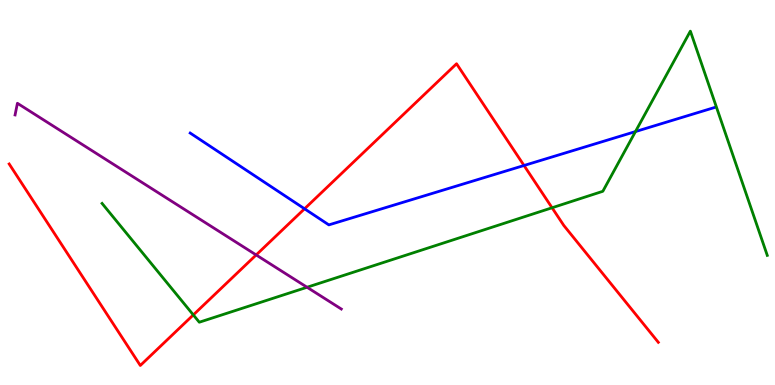[{'lines': ['blue', 'red'], 'intersections': [{'x': 3.93, 'y': 4.58}, {'x': 6.76, 'y': 5.7}]}, {'lines': ['green', 'red'], 'intersections': [{'x': 2.49, 'y': 1.82}, {'x': 7.12, 'y': 4.6}]}, {'lines': ['purple', 'red'], 'intersections': [{'x': 3.31, 'y': 3.38}]}, {'lines': ['blue', 'green'], 'intersections': [{'x': 8.2, 'y': 6.58}]}, {'lines': ['blue', 'purple'], 'intersections': []}, {'lines': ['green', 'purple'], 'intersections': [{'x': 3.96, 'y': 2.54}]}]